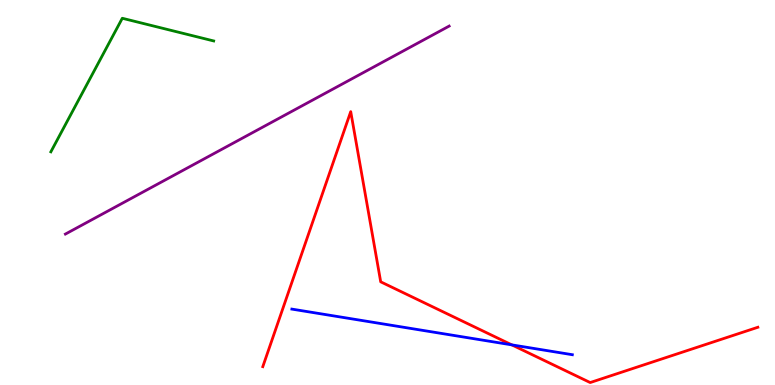[{'lines': ['blue', 'red'], 'intersections': [{'x': 6.6, 'y': 1.04}]}, {'lines': ['green', 'red'], 'intersections': []}, {'lines': ['purple', 'red'], 'intersections': []}, {'lines': ['blue', 'green'], 'intersections': []}, {'lines': ['blue', 'purple'], 'intersections': []}, {'lines': ['green', 'purple'], 'intersections': []}]